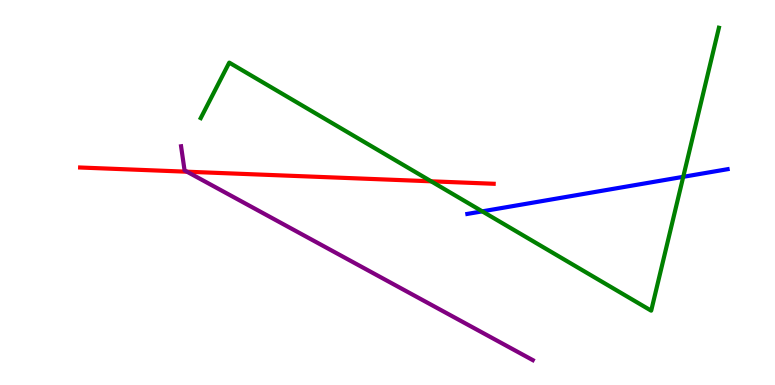[{'lines': ['blue', 'red'], 'intersections': []}, {'lines': ['green', 'red'], 'intersections': [{'x': 5.56, 'y': 5.29}]}, {'lines': ['purple', 'red'], 'intersections': [{'x': 2.41, 'y': 5.54}]}, {'lines': ['blue', 'green'], 'intersections': [{'x': 6.22, 'y': 4.51}, {'x': 8.82, 'y': 5.41}]}, {'lines': ['blue', 'purple'], 'intersections': []}, {'lines': ['green', 'purple'], 'intersections': []}]